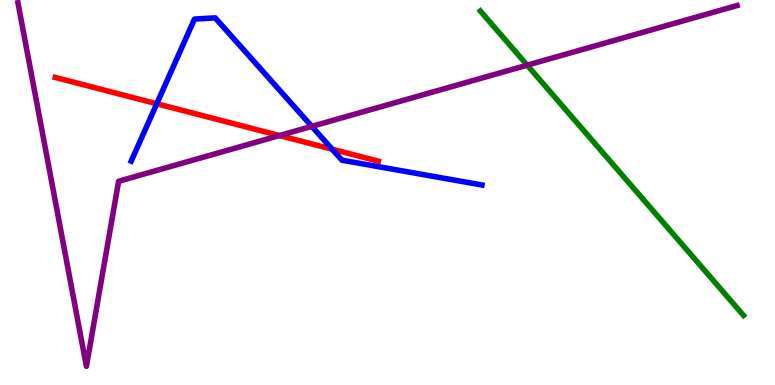[{'lines': ['blue', 'red'], 'intersections': [{'x': 2.02, 'y': 7.31}, {'x': 4.29, 'y': 6.12}]}, {'lines': ['green', 'red'], 'intersections': []}, {'lines': ['purple', 'red'], 'intersections': [{'x': 3.61, 'y': 6.48}]}, {'lines': ['blue', 'green'], 'intersections': []}, {'lines': ['blue', 'purple'], 'intersections': [{'x': 4.02, 'y': 6.72}]}, {'lines': ['green', 'purple'], 'intersections': [{'x': 6.8, 'y': 8.31}]}]